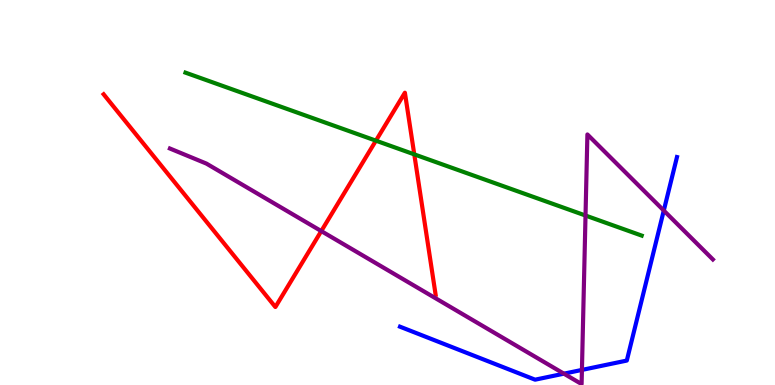[{'lines': ['blue', 'red'], 'intersections': []}, {'lines': ['green', 'red'], 'intersections': [{'x': 4.85, 'y': 6.35}, {'x': 5.35, 'y': 5.99}]}, {'lines': ['purple', 'red'], 'intersections': [{'x': 4.15, 'y': 4.0}]}, {'lines': ['blue', 'green'], 'intersections': []}, {'lines': ['blue', 'purple'], 'intersections': [{'x': 7.28, 'y': 0.294}, {'x': 7.51, 'y': 0.392}, {'x': 8.57, 'y': 4.53}]}, {'lines': ['green', 'purple'], 'intersections': [{'x': 7.56, 'y': 4.4}]}]